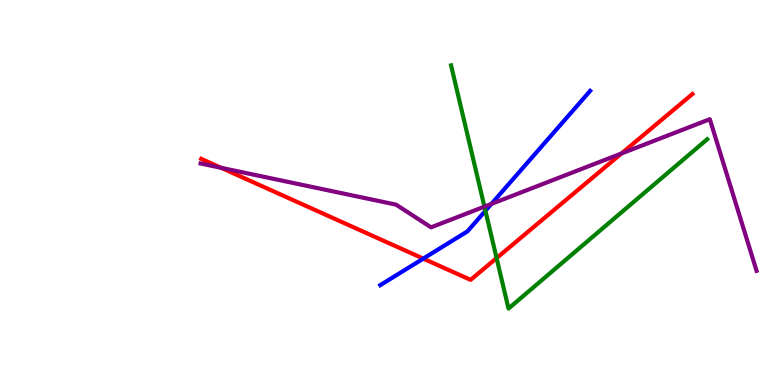[{'lines': ['blue', 'red'], 'intersections': [{'x': 5.46, 'y': 3.28}]}, {'lines': ['green', 'red'], 'intersections': [{'x': 6.41, 'y': 3.3}]}, {'lines': ['purple', 'red'], 'intersections': [{'x': 2.85, 'y': 5.64}, {'x': 8.02, 'y': 6.01}]}, {'lines': ['blue', 'green'], 'intersections': [{'x': 6.26, 'y': 4.52}]}, {'lines': ['blue', 'purple'], 'intersections': [{'x': 6.34, 'y': 4.7}]}, {'lines': ['green', 'purple'], 'intersections': [{'x': 6.25, 'y': 4.63}]}]